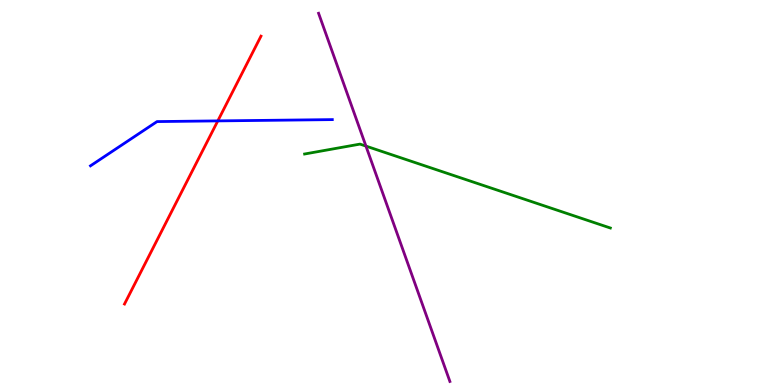[{'lines': ['blue', 'red'], 'intersections': [{'x': 2.81, 'y': 6.86}]}, {'lines': ['green', 'red'], 'intersections': []}, {'lines': ['purple', 'red'], 'intersections': []}, {'lines': ['blue', 'green'], 'intersections': []}, {'lines': ['blue', 'purple'], 'intersections': []}, {'lines': ['green', 'purple'], 'intersections': [{'x': 4.72, 'y': 6.21}]}]